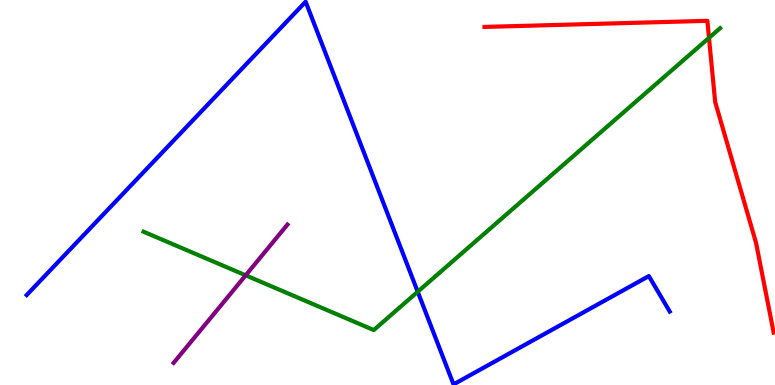[{'lines': ['blue', 'red'], 'intersections': []}, {'lines': ['green', 'red'], 'intersections': [{'x': 9.15, 'y': 9.02}]}, {'lines': ['purple', 'red'], 'intersections': []}, {'lines': ['blue', 'green'], 'intersections': [{'x': 5.39, 'y': 2.42}]}, {'lines': ['blue', 'purple'], 'intersections': []}, {'lines': ['green', 'purple'], 'intersections': [{'x': 3.17, 'y': 2.85}]}]